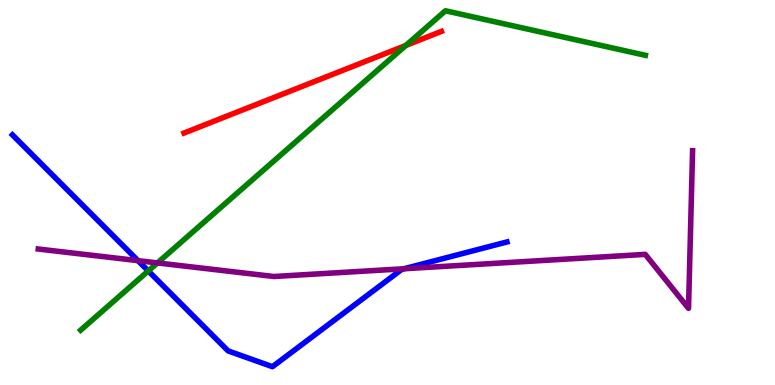[{'lines': ['blue', 'red'], 'intersections': []}, {'lines': ['green', 'red'], 'intersections': [{'x': 5.24, 'y': 8.82}]}, {'lines': ['purple', 'red'], 'intersections': []}, {'lines': ['blue', 'green'], 'intersections': [{'x': 1.91, 'y': 2.96}]}, {'lines': ['blue', 'purple'], 'intersections': [{'x': 1.78, 'y': 3.23}, {'x': 5.21, 'y': 3.02}]}, {'lines': ['green', 'purple'], 'intersections': [{'x': 2.03, 'y': 3.17}]}]